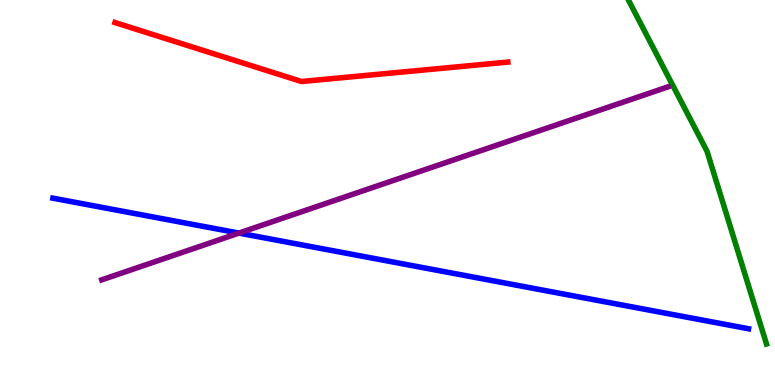[{'lines': ['blue', 'red'], 'intersections': []}, {'lines': ['green', 'red'], 'intersections': []}, {'lines': ['purple', 'red'], 'intersections': []}, {'lines': ['blue', 'green'], 'intersections': []}, {'lines': ['blue', 'purple'], 'intersections': [{'x': 3.08, 'y': 3.95}]}, {'lines': ['green', 'purple'], 'intersections': []}]